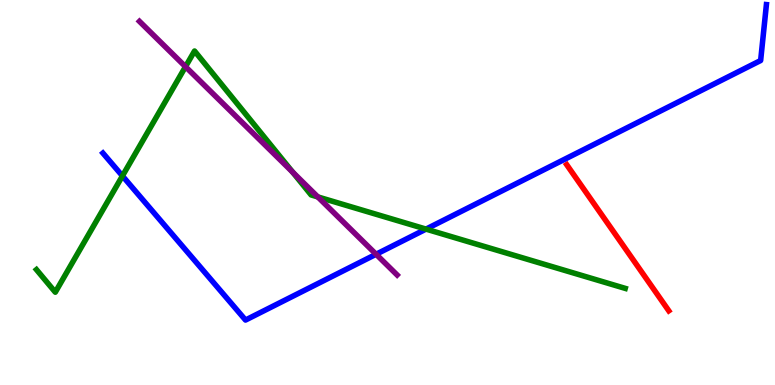[{'lines': ['blue', 'red'], 'intersections': []}, {'lines': ['green', 'red'], 'intersections': []}, {'lines': ['purple', 'red'], 'intersections': []}, {'lines': ['blue', 'green'], 'intersections': [{'x': 1.58, 'y': 5.43}, {'x': 5.5, 'y': 4.05}]}, {'lines': ['blue', 'purple'], 'intersections': [{'x': 4.85, 'y': 3.4}]}, {'lines': ['green', 'purple'], 'intersections': [{'x': 2.39, 'y': 8.27}, {'x': 3.78, 'y': 5.53}, {'x': 4.1, 'y': 4.89}]}]